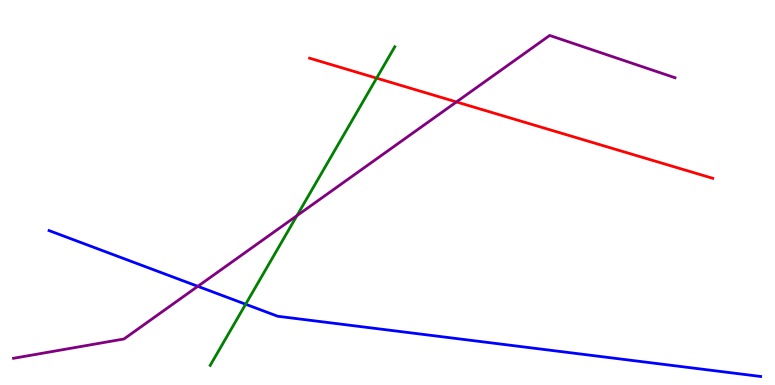[{'lines': ['blue', 'red'], 'intersections': []}, {'lines': ['green', 'red'], 'intersections': [{'x': 4.86, 'y': 7.97}]}, {'lines': ['purple', 'red'], 'intersections': [{'x': 5.89, 'y': 7.35}]}, {'lines': ['blue', 'green'], 'intersections': [{'x': 3.17, 'y': 2.1}]}, {'lines': ['blue', 'purple'], 'intersections': [{'x': 2.55, 'y': 2.56}]}, {'lines': ['green', 'purple'], 'intersections': [{'x': 3.83, 'y': 4.4}]}]